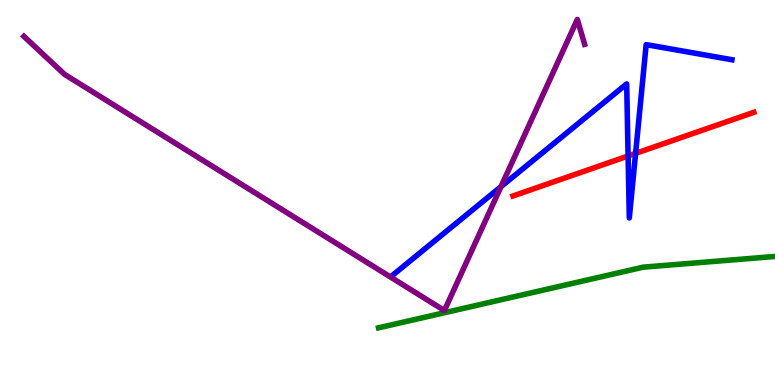[{'lines': ['blue', 'red'], 'intersections': [{'x': 8.1, 'y': 5.95}, {'x': 8.2, 'y': 6.02}]}, {'lines': ['green', 'red'], 'intersections': []}, {'lines': ['purple', 'red'], 'intersections': []}, {'lines': ['blue', 'green'], 'intersections': []}, {'lines': ['blue', 'purple'], 'intersections': [{'x': 6.46, 'y': 5.15}]}, {'lines': ['green', 'purple'], 'intersections': []}]